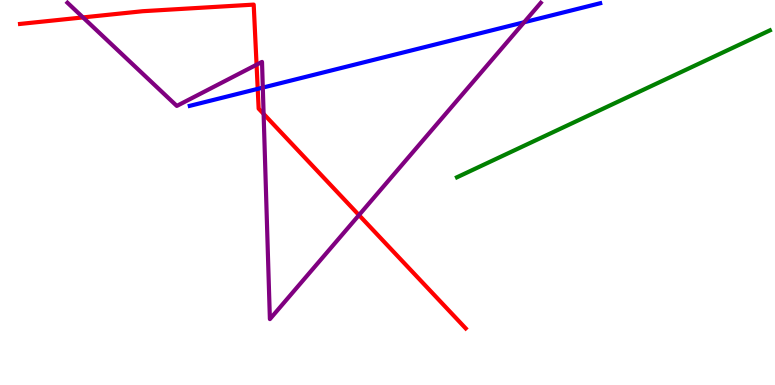[{'lines': ['blue', 'red'], 'intersections': [{'x': 3.33, 'y': 7.69}]}, {'lines': ['green', 'red'], 'intersections': []}, {'lines': ['purple', 'red'], 'intersections': [{'x': 1.07, 'y': 9.55}, {'x': 3.31, 'y': 8.32}, {'x': 3.4, 'y': 7.04}, {'x': 4.63, 'y': 4.41}]}, {'lines': ['blue', 'green'], 'intersections': []}, {'lines': ['blue', 'purple'], 'intersections': [{'x': 3.39, 'y': 7.72}, {'x': 6.76, 'y': 9.42}]}, {'lines': ['green', 'purple'], 'intersections': []}]